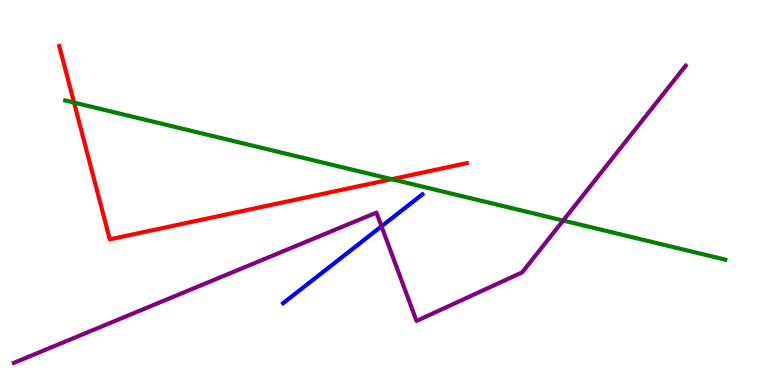[{'lines': ['blue', 'red'], 'intersections': []}, {'lines': ['green', 'red'], 'intersections': [{'x': 0.955, 'y': 7.34}, {'x': 5.05, 'y': 5.35}]}, {'lines': ['purple', 'red'], 'intersections': []}, {'lines': ['blue', 'green'], 'intersections': []}, {'lines': ['blue', 'purple'], 'intersections': [{'x': 4.92, 'y': 4.12}]}, {'lines': ['green', 'purple'], 'intersections': [{'x': 7.27, 'y': 4.27}]}]